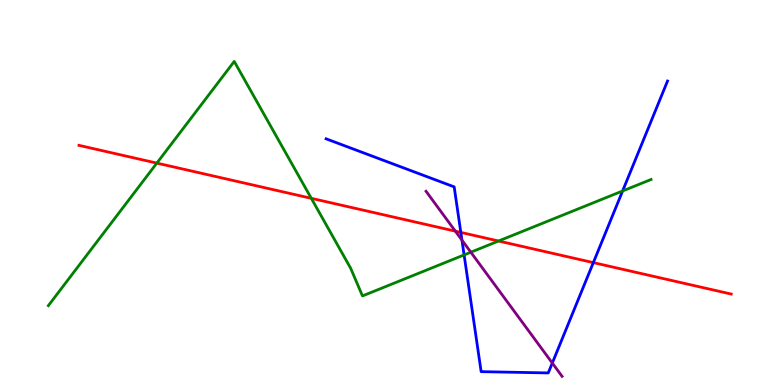[{'lines': ['blue', 'red'], 'intersections': [{'x': 5.95, 'y': 3.96}, {'x': 7.66, 'y': 3.18}]}, {'lines': ['green', 'red'], 'intersections': [{'x': 2.02, 'y': 5.76}, {'x': 4.02, 'y': 4.85}, {'x': 6.43, 'y': 3.74}]}, {'lines': ['purple', 'red'], 'intersections': [{'x': 5.88, 'y': 4.0}]}, {'lines': ['blue', 'green'], 'intersections': [{'x': 5.99, 'y': 3.38}, {'x': 8.03, 'y': 5.04}]}, {'lines': ['blue', 'purple'], 'intersections': [{'x': 5.96, 'y': 3.76}, {'x': 7.13, 'y': 0.57}]}, {'lines': ['green', 'purple'], 'intersections': [{'x': 6.08, 'y': 3.45}]}]